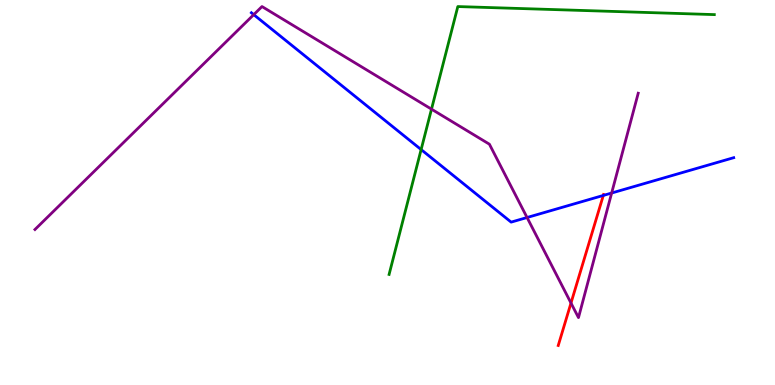[{'lines': ['blue', 'red'], 'intersections': [{'x': 7.78, 'y': 4.92}]}, {'lines': ['green', 'red'], 'intersections': []}, {'lines': ['purple', 'red'], 'intersections': [{'x': 7.37, 'y': 2.13}]}, {'lines': ['blue', 'green'], 'intersections': [{'x': 5.43, 'y': 6.12}]}, {'lines': ['blue', 'purple'], 'intersections': [{'x': 3.27, 'y': 9.62}, {'x': 6.8, 'y': 4.35}, {'x': 7.89, 'y': 4.99}]}, {'lines': ['green', 'purple'], 'intersections': [{'x': 5.57, 'y': 7.16}]}]